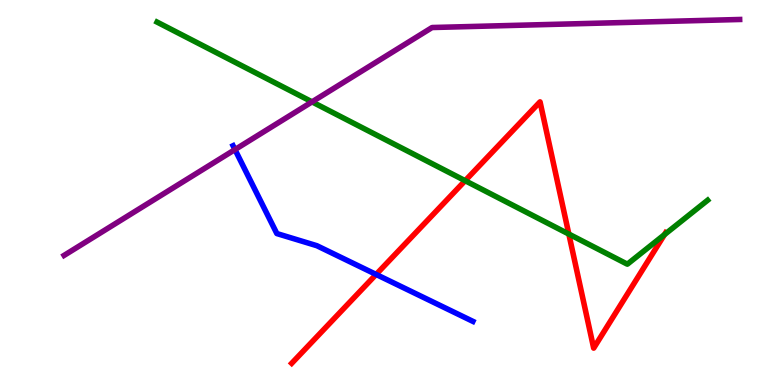[{'lines': ['blue', 'red'], 'intersections': [{'x': 4.85, 'y': 2.87}]}, {'lines': ['green', 'red'], 'intersections': [{'x': 6.0, 'y': 5.31}, {'x': 7.34, 'y': 3.92}, {'x': 8.57, 'y': 3.91}]}, {'lines': ['purple', 'red'], 'intersections': []}, {'lines': ['blue', 'green'], 'intersections': []}, {'lines': ['blue', 'purple'], 'intersections': [{'x': 3.03, 'y': 6.11}]}, {'lines': ['green', 'purple'], 'intersections': [{'x': 4.03, 'y': 7.35}]}]